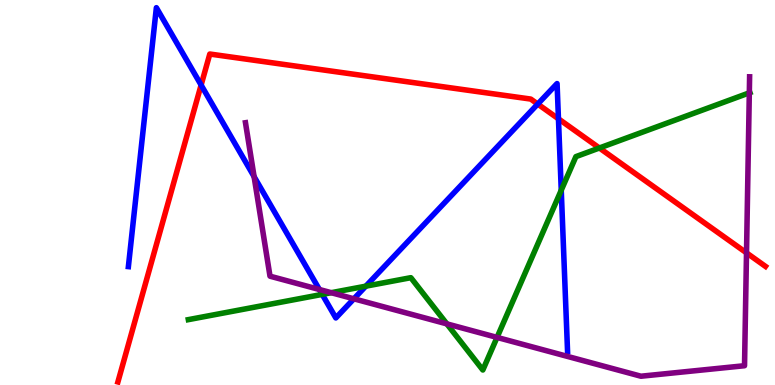[{'lines': ['blue', 'red'], 'intersections': [{'x': 2.6, 'y': 7.79}, {'x': 6.94, 'y': 7.3}, {'x': 7.21, 'y': 6.91}]}, {'lines': ['green', 'red'], 'intersections': [{'x': 7.73, 'y': 6.16}]}, {'lines': ['purple', 'red'], 'intersections': [{'x': 9.63, 'y': 3.43}]}, {'lines': ['blue', 'green'], 'intersections': [{'x': 4.16, 'y': 2.35}, {'x': 4.72, 'y': 2.57}, {'x': 7.24, 'y': 5.06}]}, {'lines': ['blue', 'purple'], 'intersections': [{'x': 3.28, 'y': 5.41}, {'x': 4.12, 'y': 2.48}, {'x': 4.57, 'y': 2.24}]}, {'lines': ['green', 'purple'], 'intersections': [{'x': 4.27, 'y': 2.4}, {'x': 5.77, 'y': 1.59}, {'x': 6.41, 'y': 1.24}, {'x': 9.67, 'y': 7.59}]}]